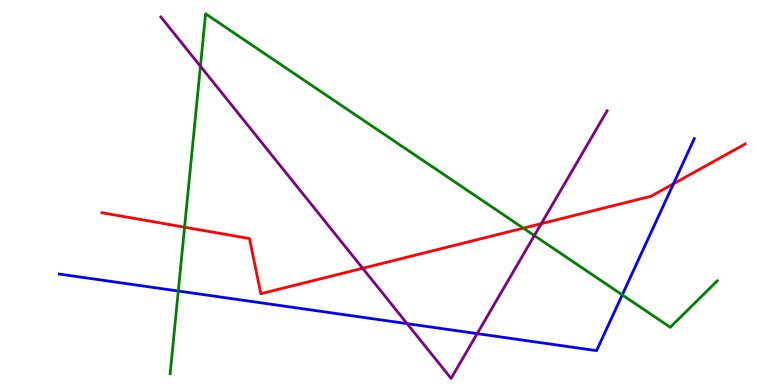[{'lines': ['blue', 'red'], 'intersections': [{'x': 8.69, 'y': 5.23}]}, {'lines': ['green', 'red'], 'intersections': [{'x': 2.38, 'y': 4.1}, {'x': 6.75, 'y': 4.07}]}, {'lines': ['purple', 'red'], 'intersections': [{'x': 4.68, 'y': 3.03}, {'x': 6.98, 'y': 4.19}]}, {'lines': ['blue', 'green'], 'intersections': [{'x': 2.3, 'y': 2.44}, {'x': 8.03, 'y': 2.34}]}, {'lines': ['blue', 'purple'], 'intersections': [{'x': 5.25, 'y': 1.59}, {'x': 6.16, 'y': 1.33}]}, {'lines': ['green', 'purple'], 'intersections': [{'x': 2.59, 'y': 8.28}, {'x': 6.89, 'y': 3.88}]}]